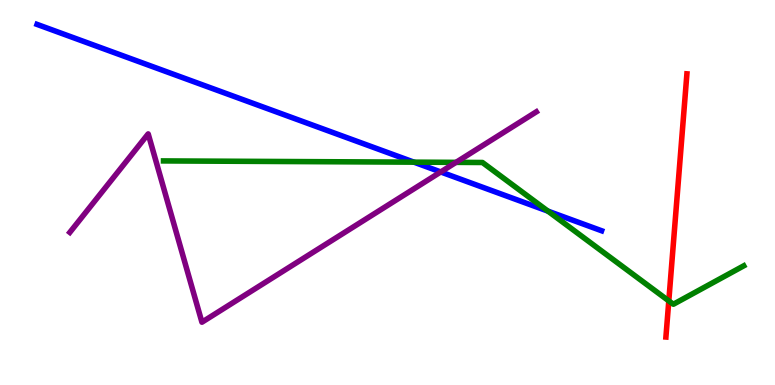[{'lines': ['blue', 'red'], 'intersections': []}, {'lines': ['green', 'red'], 'intersections': [{'x': 8.63, 'y': 2.18}]}, {'lines': ['purple', 'red'], 'intersections': []}, {'lines': ['blue', 'green'], 'intersections': [{'x': 5.34, 'y': 5.79}, {'x': 7.07, 'y': 4.52}]}, {'lines': ['blue', 'purple'], 'intersections': [{'x': 5.69, 'y': 5.53}]}, {'lines': ['green', 'purple'], 'intersections': [{'x': 5.88, 'y': 5.78}]}]